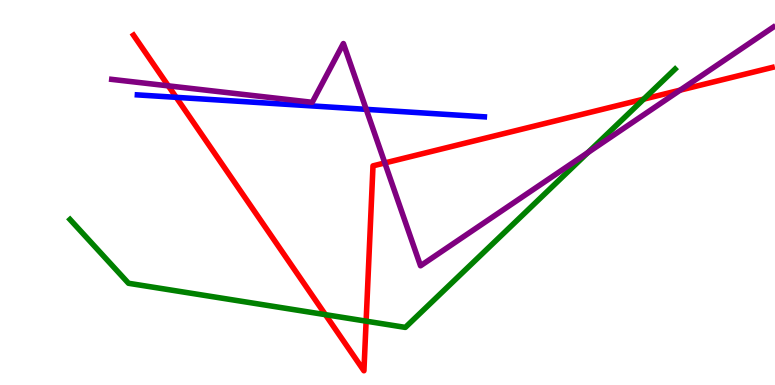[{'lines': ['blue', 'red'], 'intersections': [{'x': 2.27, 'y': 7.47}]}, {'lines': ['green', 'red'], 'intersections': [{'x': 4.2, 'y': 1.83}, {'x': 4.72, 'y': 1.66}, {'x': 8.31, 'y': 7.43}]}, {'lines': ['purple', 'red'], 'intersections': [{'x': 2.17, 'y': 7.77}, {'x': 4.97, 'y': 5.77}, {'x': 8.78, 'y': 7.66}]}, {'lines': ['blue', 'green'], 'intersections': []}, {'lines': ['blue', 'purple'], 'intersections': [{'x': 4.73, 'y': 7.16}]}, {'lines': ['green', 'purple'], 'intersections': [{'x': 7.59, 'y': 6.04}]}]